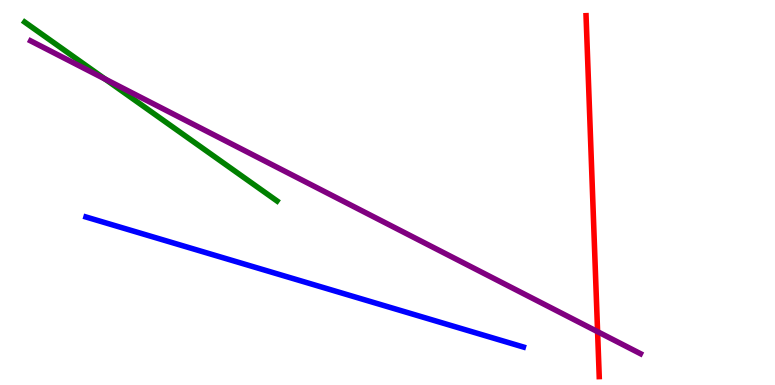[{'lines': ['blue', 'red'], 'intersections': []}, {'lines': ['green', 'red'], 'intersections': []}, {'lines': ['purple', 'red'], 'intersections': [{'x': 7.71, 'y': 1.38}]}, {'lines': ['blue', 'green'], 'intersections': []}, {'lines': ['blue', 'purple'], 'intersections': []}, {'lines': ['green', 'purple'], 'intersections': [{'x': 1.36, 'y': 7.95}]}]